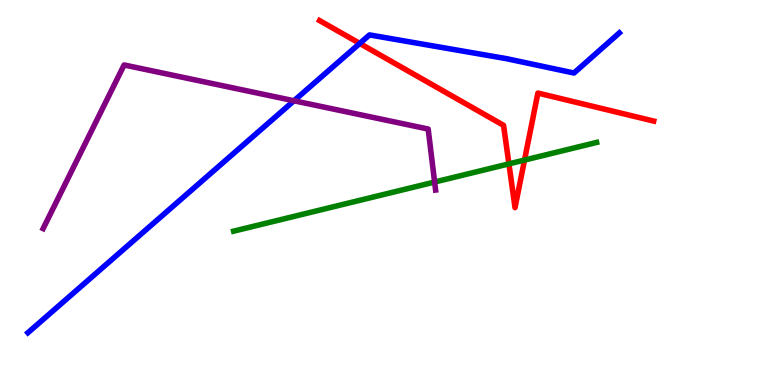[{'lines': ['blue', 'red'], 'intersections': [{'x': 4.64, 'y': 8.87}]}, {'lines': ['green', 'red'], 'intersections': [{'x': 6.57, 'y': 5.74}, {'x': 6.77, 'y': 5.84}]}, {'lines': ['purple', 'red'], 'intersections': []}, {'lines': ['blue', 'green'], 'intersections': []}, {'lines': ['blue', 'purple'], 'intersections': [{'x': 3.79, 'y': 7.38}]}, {'lines': ['green', 'purple'], 'intersections': [{'x': 5.61, 'y': 5.27}]}]